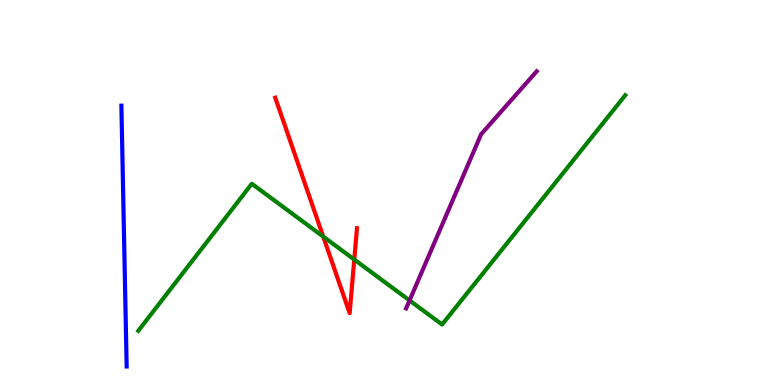[{'lines': ['blue', 'red'], 'intersections': []}, {'lines': ['green', 'red'], 'intersections': [{'x': 4.17, 'y': 3.86}, {'x': 4.57, 'y': 3.26}]}, {'lines': ['purple', 'red'], 'intersections': []}, {'lines': ['blue', 'green'], 'intersections': []}, {'lines': ['blue', 'purple'], 'intersections': []}, {'lines': ['green', 'purple'], 'intersections': [{'x': 5.28, 'y': 2.2}]}]